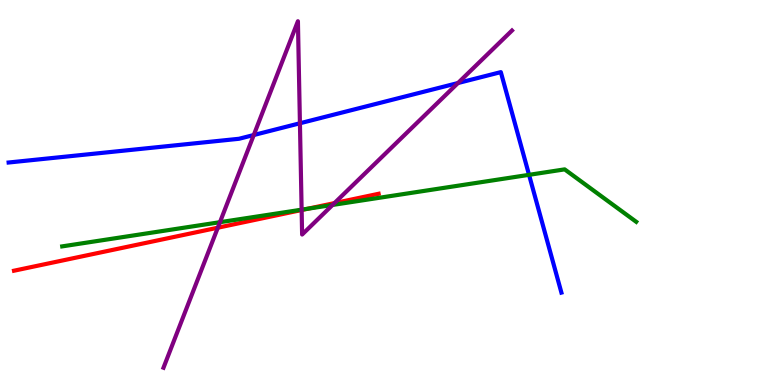[{'lines': ['blue', 'red'], 'intersections': []}, {'lines': ['green', 'red'], 'intersections': [{'x': 3.97, 'y': 4.58}]}, {'lines': ['purple', 'red'], 'intersections': [{'x': 2.81, 'y': 4.09}, {'x': 3.89, 'y': 4.54}, {'x': 4.32, 'y': 4.72}]}, {'lines': ['blue', 'green'], 'intersections': [{'x': 6.83, 'y': 5.46}]}, {'lines': ['blue', 'purple'], 'intersections': [{'x': 3.27, 'y': 6.49}, {'x': 3.87, 'y': 6.8}, {'x': 5.91, 'y': 7.84}]}, {'lines': ['green', 'purple'], 'intersections': [{'x': 2.84, 'y': 4.23}, {'x': 3.89, 'y': 4.55}, {'x': 4.29, 'y': 4.68}]}]